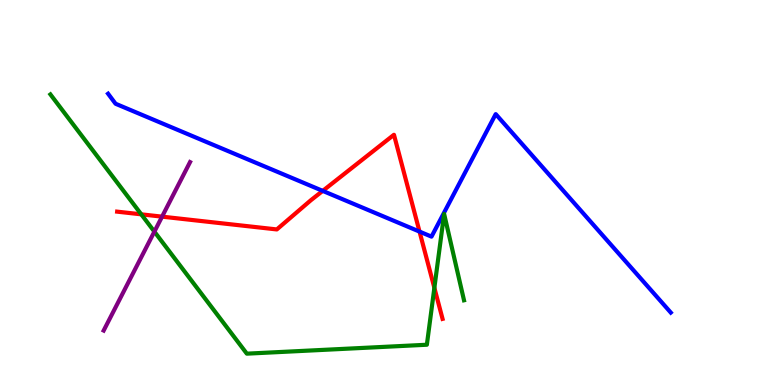[{'lines': ['blue', 'red'], 'intersections': [{'x': 4.16, 'y': 5.04}, {'x': 5.41, 'y': 3.98}]}, {'lines': ['green', 'red'], 'intersections': [{'x': 1.82, 'y': 4.43}, {'x': 5.6, 'y': 2.52}]}, {'lines': ['purple', 'red'], 'intersections': [{'x': 2.09, 'y': 4.37}]}, {'lines': ['blue', 'green'], 'intersections': []}, {'lines': ['blue', 'purple'], 'intersections': []}, {'lines': ['green', 'purple'], 'intersections': [{'x': 1.99, 'y': 3.98}]}]